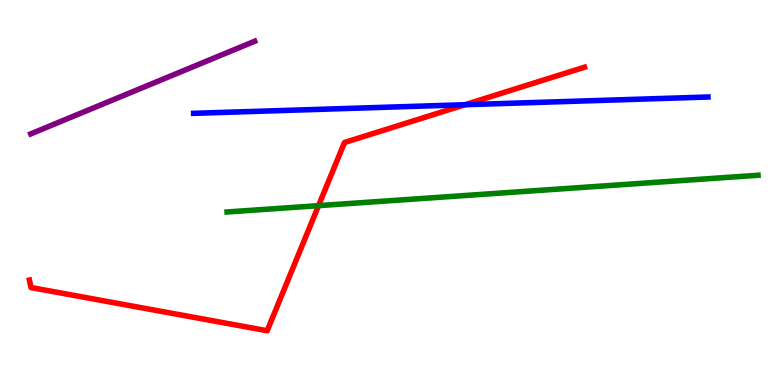[{'lines': ['blue', 'red'], 'intersections': [{'x': 6.0, 'y': 7.28}]}, {'lines': ['green', 'red'], 'intersections': [{'x': 4.11, 'y': 4.66}]}, {'lines': ['purple', 'red'], 'intersections': []}, {'lines': ['blue', 'green'], 'intersections': []}, {'lines': ['blue', 'purple'], 'intersections': []}, {'lines': ['green', 'purple'], 'intersections': []}]